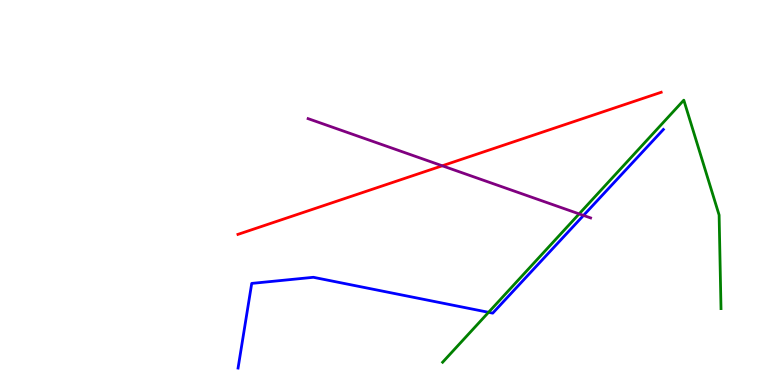[{'lines': ['blue', 'red'], 'intersections': []}, {'lines': ['green', 'red'], 'intersections': []}, {'lines': ['purple', 'red'], 'intersections': [{'x': 5.71, 'y': 5.69}]}, {'lines': ['blue', 'green'], 'intersections': [{'x': 6.3, 'y': 1.89}]}, {'lines': ['blue', 'purple'], 'intersections': [{'x': 7.53, 'y': 4.4}]}, {'lines': ['green', 'purple'], 'intersections': [{'x': 7.47, 'y': 4.44}]}]